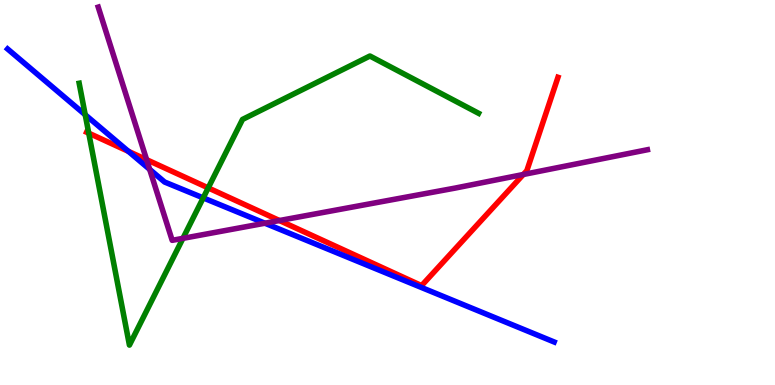[{'lines': ['blue', 'red'], 'intersections': [{'x': 1.66, 'y': 6.07}]}, {'lines': ['green', 'red'], 'intersections': [{'x': 1.15, 'y': 6.54}, {'x': 2.69, 'y': 5.12}]}, {'lines': ['purple', 'red'], 'intersections': [{'x': 1.89, 'y': 5.85}, {'x': 3.61, 'y': 4.27}, {'x': 6.75, 'y': 5.47}]}, {'lines': ['blue', 'green'], 'intersections': [{'x': 1.1, 'y': 7.02}, {'x': 2.62, 'y': 4.86}]}, {'lines': ['blue', 'purple'], 'intersections': [{'x': 1.93, 'y': 5.6}, {'x': 3.42, 'y': 4.2}]}, {'lines': ['green', 'purple'], 'intersections': [{'x': 2.36, 'y': 3.81}]}]